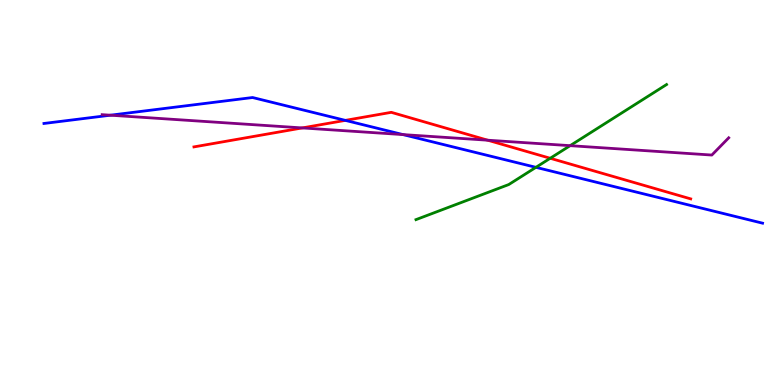[{'lines': ['blue', 'red'], 'intersections': [{'x': 4.46, 'y': 6.87}]}, {'lines': ['green', 'red'], 'intersections': [{'x': 7.1, 'y': 5.89}]}, {'lines': ['purple', 'red'], 'intersections': [{'x': 3.9, 'y': 6.68}, {'x': 6.29, 'y': 6.36}]}, {'lines': ['blue', 'green'], 'intersections': [{'x': 6.92, 'y': 5.65}]}, {'lines': ['blue', 'purple'], 'intersections': [{'x': 1.42, 'y': 7.01}, {'x': 5.2, 'y': 6.5}]}, {'lines': ['green', 'purple'], 'intersections': [{'x': 7.36, 'y': 6.22}]}]